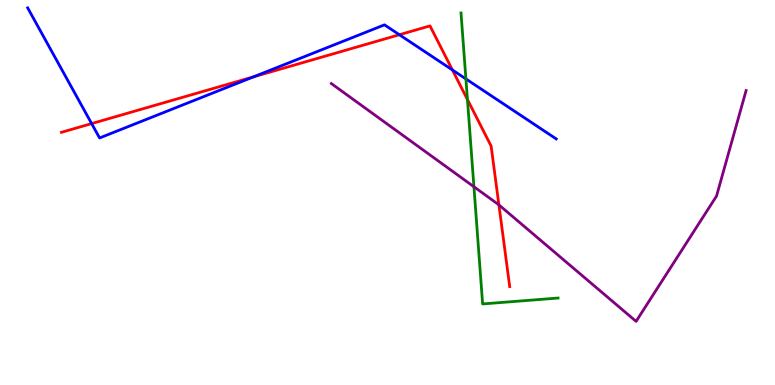[{'lines': ['blue', 'red'], 'intersections': [{'x': 1.18, 'y': 6.79}, {'x': 3.27, 'y': 8.0}, {'x': 5.15, 'y': 9.1}, {'x': 5.84, 'y': 8.18}]}, {'lines': ['green', 'red'], 'intersections': [{'x': 6.03, 'y': 7.42}]}, {'lines': ['purple', 'red'], 'intersections': [{'x': 6.44, 'y': 4.68}]}, {'lines': ['blue', 'green'], 'intersections': [{'x': 6.01, 'y': 7.95}]}, {'lines': ['blue', 'purple'], 'intersections': []}, {'lines': ['green', 'purple'], 'intersections': [{'x': 6.12, 'y': 5.15}]}]